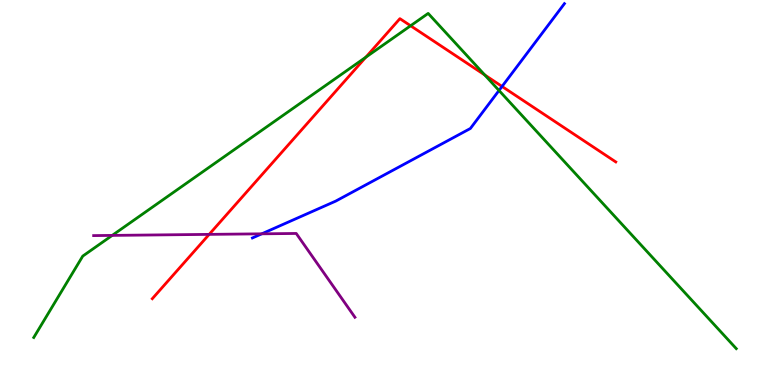[{'lines': ['blue', 'red'], 'intersections': [{'x': 6.48, 'y': 7.75}]}, {'lines': ['green', 'red'], 'intersections': [{'x': 4.72, 'y': 8.51}, {'x': 5.3, 'y': 9.33}, {'x': 6.25, 'y': 8.05}]}, {'lines': ['purple', 'red'], 'intersections': [{'x': 2.7, 'y': 3.91}]}, {'lines': ['blue', 'green'], 'intersections': [{'x': 6.44, 'y': 7.65}]}, {'lines': ['blue', 'purple'], 'intersections': [{'x': 3.38, 'y': 3.93}]}, {'lines': ['green', 'purple'], 'intersections': [{'x': 1.45, 'y': 3.89}]}]